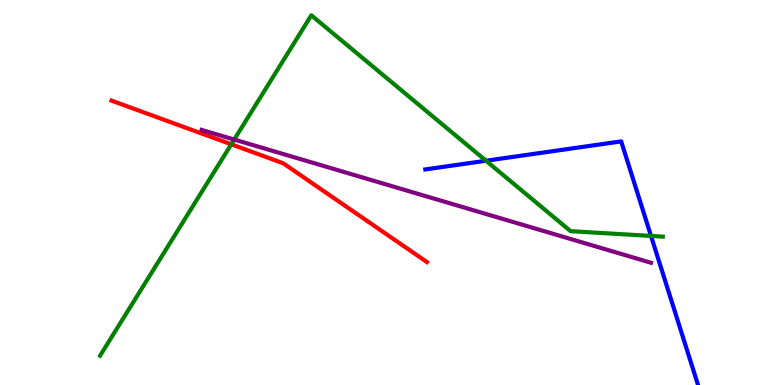[{'lines': ['blue', 'red'], 'intersections': []}, {'lines': ['green', 'red'], 'intersections': [{'x': 2.98, 'y': 6.25}]}, {'lines': ['purple', 'red'], 'intersections': []}, {'lines': ['blue', 'green'], 'intersections': [{'x': 6.27, 'y': 5.83}, {'x': 8.4, 'y': 3.87}]}, {'lines': ['blue', 'purple'], 'intersections': []}, {'lines': ['green', 'purple'], 'intersections': [{'x': 3.02, 'y': 6.38}]}]